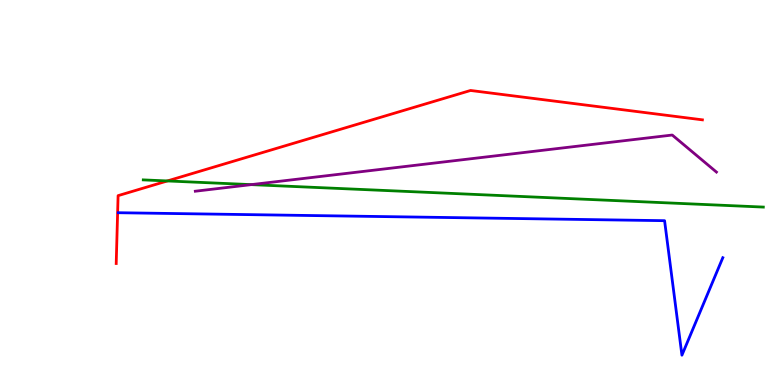[{'lines': ['blue', 'red'], 'intersections': []}, {'lines': ['green', 'red'], 'intersections': [{'x': 2.16, 'y': 5.3}]}, {'lines': ['purple', 'red'], 'intersections': []}, {'lines': ['blue', 'green'], 'intersections': []}, {'lines': ['blue', 'purple'], 'intersections': []}, {'lines': ['green', 'purple'], 'intersections': [{'x': 3.24, 'y': 5.2}]}]